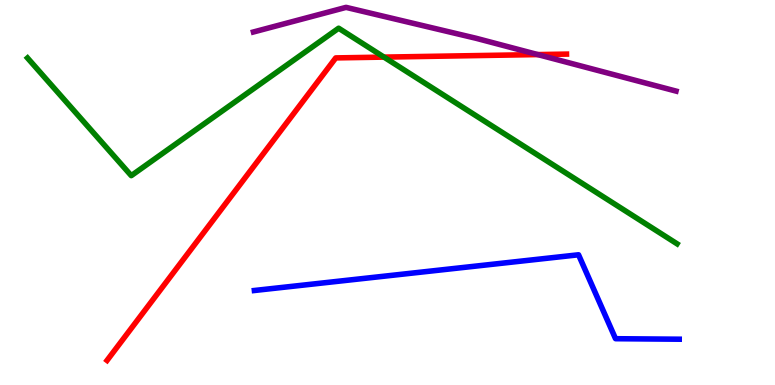[{'lines': ['blue', 'red'], 'intersections': []}, {'lines': ['green', 'red'], 'intersections': [{'x': 4.95, 'y': 8.52}]}, {'lines': ['purple', 'red'], 'intersections': [{'x': 6.94, 'y': 8.58}]}, {'lines': ['blue', 'green'], 'intersections': []}, {'lines': ['blue', 'purple'], 'intersections': []}, {'lines': ['green', 'purple'], 'intersections': []}]